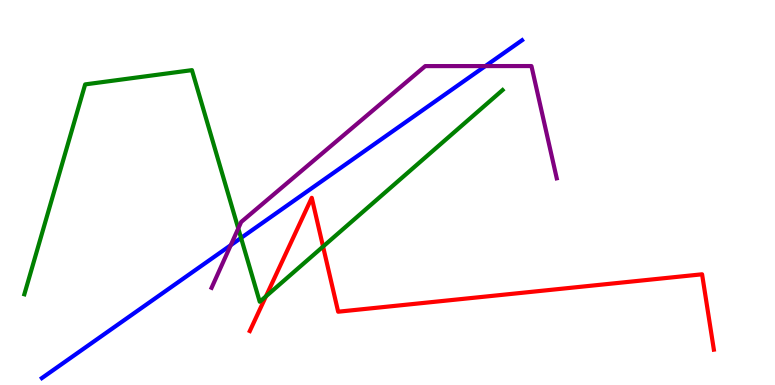[{'lines': ['blue', 'red'], 'intersections': []}, {'lines': ['green', 'red'], 'intersections': [{'x': 3.43, 'y': 2.3}, {'x': 4.17, 'y': 3.6}]}, {'lines': ['purple', 'red'], 'intersections': []}, {'lines': ['blue', 'green'], 'intersections': [{'x': 3.11, 'y': 3.82}]}, {'lines': ['blue', 'purple'], 'intersections': [{'x': 2.98, 'y': 3.63}, {'x': 6.26, 'y': 8.28}]}, {'lines': ['green', 'purple'], 'intersections': [{'x': 3.07, 'y': 4.07}]}]